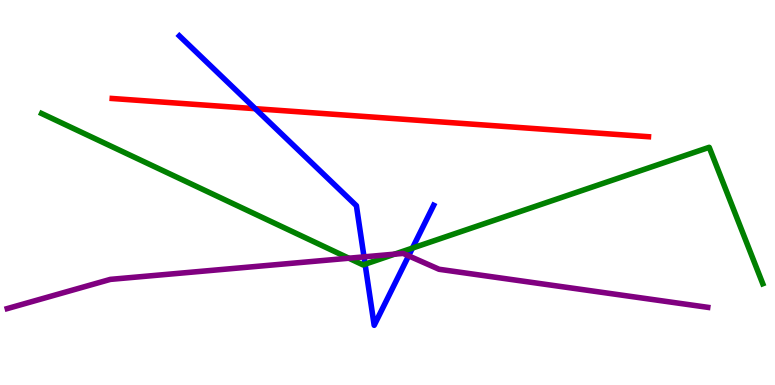[{'lines': ['blue', 'red'], 'intersections': [{'x': 3.29, 'y': 7.18}]}, {'lines': ['green', 'red'], 'intersections': []}, {'lines': ['purple', 'red'], 'intersections': []}, {'lines': ['blue', 'green'], 'intersections': [{'x': 4.71, 'y': 3.14}, {'x': 5.32, 'y': 3.56}]}, {'lines': ['blue', 'purple'], 'intersections': [{'x': 4.7, 'y': 3.33}, {'x': 5.27, 'y': 3.35}]}, {'lines': ['green', 'purple'], 'intersections': [{'x': 4.5, 'y': 3.29}, {'x': 5.09, 'y': 3.4}]}]